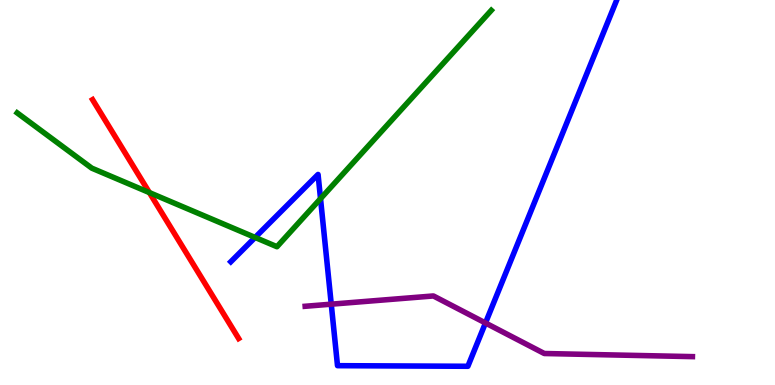[{'lines': ['blue', 'red'], 'intersections': []}, {'lines': ['green', 'red'], 'intersections': [{'x': 1.93, 'y': 5.0}]}, {'lines': ['purple', 'red'], 'intersections': []}, {'lines': ['blue', 'green'], 'intersections': [{'x': 3.29, 'y': 3.83}, {'x': 4.14, 'y': 4.84}]}, {'lines': ['blue', 'purple'], 'intersections': [{'x': 4.27, 'y': 2.1}, {'x': 6.26, 'y': 1.61}]}, {'lines': ['green', 'purple'], 'intersections': []}]